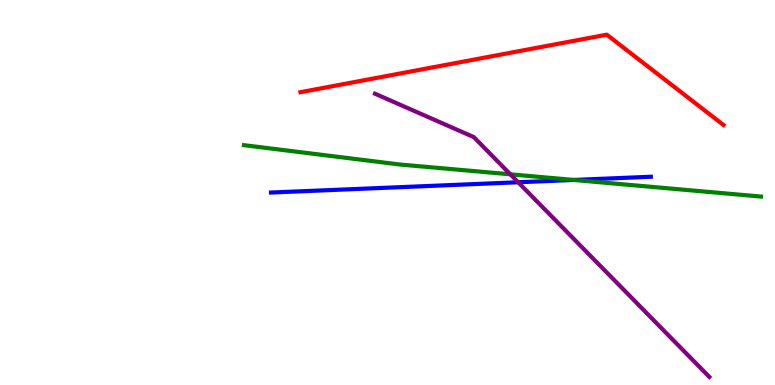[{'lines': ['blue', 'red'], 'intersections': []}, {'lines': ['green', 'red'], 'intersections': []}, {'lines': ['purple', 'red'], 'intersections': []}, {'lines': ['blue', 'green'], 'intersections': [{'x': 7.4, 'y': 5.33}]}, {'lines': ['blue', 'purple'], 'intersections': [{'x': 6.69, 'y': 5.27}]}, {'lines': ['green', 'purple'], 'intersections': [{'x': 6.59, 'y': 5.47}]}]